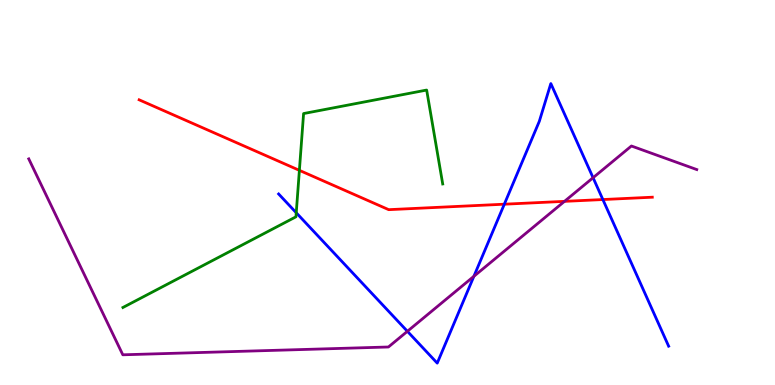[{'lines': ['blue', 'red'], 'intersections': [{'x': 6.51, 'y': 4.7}, {'x': 7.78, 'y': 4.82}]}, {'lines': ['green', 'red'], 'intersections': [{'x': 3.86, 'y': 5.58}]}, {'lines': ['purple', 'red'], 'intersections': [{'x': 7.28, 'y': 4.77}]}, {'lines': ['blue', 'green'], 'intersections': [{'x': 3.82, 'y': 4.47}]}, {'lines': ['blue', 'purple'], 'intersections': [{'x': 5.26, 'y': 1.39}, {'x': 6.11, 'y': 2.82}, {'x': 7.65, 'y': 5.38}]}, {'lines': ['green', 'purple'], 'intersections': []}]